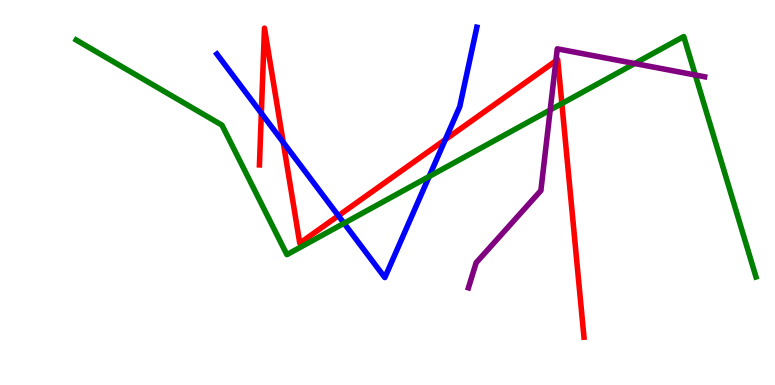[{'lines': ['blue', 'red'], 'intersections': [{'x': 3.37, 'y': 7.06}, {'x': 3.65, 'y': 6.3}, {'x': 4.37, 'y': 4.4}, {'x': 5.75, 'y': 6.37}]}, {'lines': ['green', 'red'], 'intersections': [{'x': 7.25, 'y': 7.31}]}, {'lines': ['purple', 'red'], 'intersections': [{'x': 7.17, 'y': 8.42}]}, {'lines': ['blue', 'green'], 'intersections': [{'x': 4.44, 'y': 4.2}, {'x': 5.54, 'y': 5.42}]}, {'lines': ['blue', 'purple'], 'intersections': []}, {'lines': ['green', 'purple'], 'intersections': [{'x': 7.1, 'y': 7.14}, {'x': 8.19, 'y': 8.35}, {'x': 8.97, 'y': 8.05}]}]